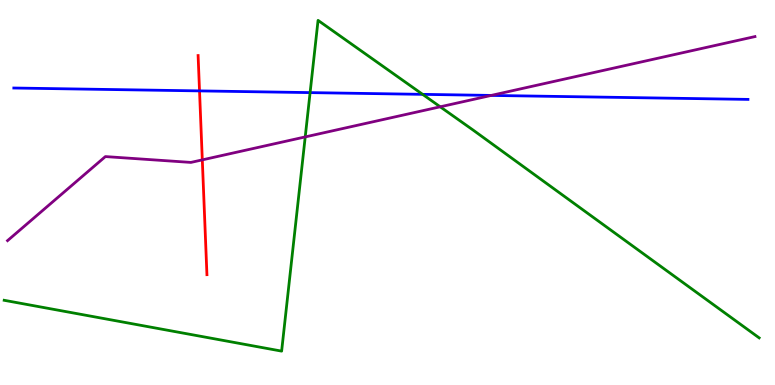[{'lines': ['blue', 'red'], 'intersections': [{'x': 2.57, 'y': 7.64}]}, {'lines': ['green', 'red'], 'intersections': []}, {'lines': ['purple', 'red'], 'intersections': [{'x': 2.61, 'y': 5.85}]}, {'lines': ['blue', 'green'], 'intersections': [{'x': 4.0, 'y': 7.59}, {'x': 5.45, 'y': 7.55}]}, {'lines': ['blue', 'purple'], 'intersections': [{'x': 6.34, 'y': 7.52}]}, {'lines': ['green', 'purple'], 'intersections': [{'x': 3.94, 'y': 6.44}, {'x': 5.68, 'y': 7.23}]}]